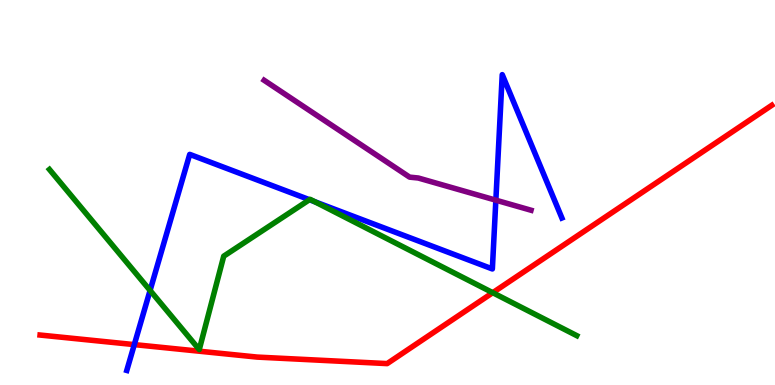[{'lines': ['blue', 'red'], 'intersections': [{'x': 1.73, 'y': 1.05}]}, {'lines': ['green', 'red'], 'intersections': [{'x': 6.36, 'y': 2.4}]}, {'lines': ['purple', 'red'], 'intersections': []}, {'lines': ['blue', 'green'], 'intersections': [{'x': 1.94, 'y': 2.46}, {'x': 3.99, 'y': 4.81}, {'x': 4.06, 'y': 4.76}]}, {'lines': ['blue', 'purple'], 'intersections': [{'x': 6.4, 'y': 4.8}]}, {'lines': ['green', 'purple'], 'intersections': []}]